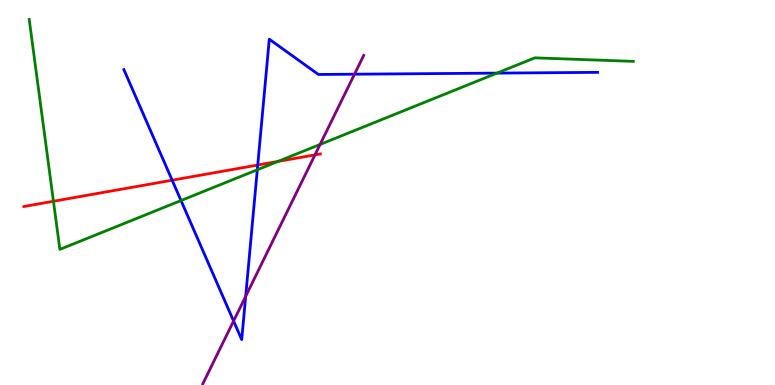[{'lines': ['blue', 'red'], 'intersections': [{'x': 2.22, 'y': 5.32}, {'x': 3.33, 'y': 5.71}]}, {'lines': ['green', 'red'], 'intersections': [{'x': 0.69, 'y': 4.77}, {'x': 3.59, 'y': 5.81}]}, {'lines': ['purple', 'red'], 'intersections': [{'x': 4.06, 'y': 5.98}]}, {'lines': ['blue', 'green'], 'intersections': [{'x': 2.34, 'y': 4.79}, {'x': 3.32, 'y': 5.59}, {'x': 6.41, 'y': 8.1}]}, {'lines': ['blue', 'purple'], 'intersections': [{'x': 3.01, 'y': 1.66}, {'x': 3.17, 'y': 2.3}, {'x': 4.57, 'y': 8.07}]}, {'lines': ['green', 'purple'], 'intersections': [{'x': 4.13, 'y': 6.25}]}]